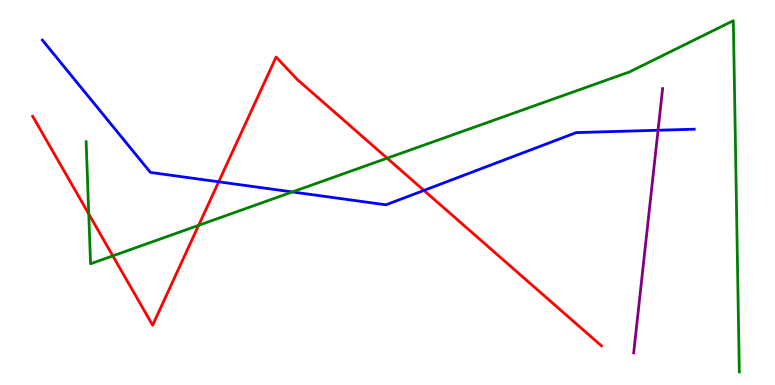[{'lines': ['blue', 'red'], 'intersections': [{'x': 2.82, 'y': 5.28}, {'x': 5.47, 'y': 5.05}]}, {'lines': ['green', 'red'], 'intersections': [{'x': 1.15, 'y': 4.44}, {'x': 1.46, 'y': 3.35}, {'x': 2.56, 'y': 4.15}, {'x': 5.0, 'y': 5.89}]}, {'lines': ['purple', 'red'], 'intersections': []}, {'lines': ['blue', 'green'], 'intersections': [{'x': 3.77, 'y': 5.01}]}, {'lines': ['blue', 'purple'], 'intersections': [{'x': 8.49, 'y': 6.62}]}, {'lines': ['green', 'purple'], 'intersections': []}]